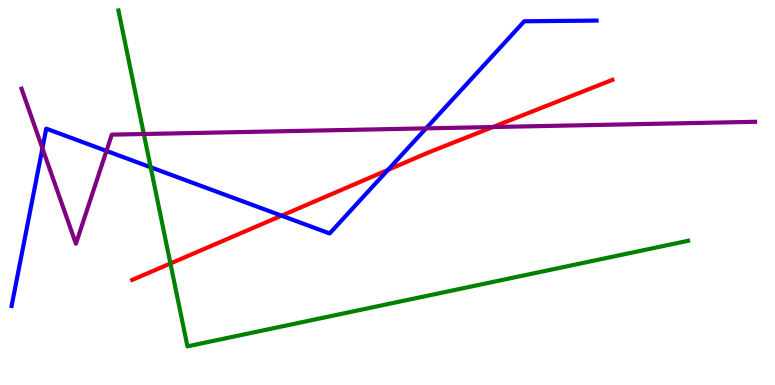[{'lines': ['blue', 'red'], 'intersections': [{'x': 3.63, 'y': 4.4}, {'x': 5.01, 'y': 5.59}]}, {'lines': ['green', 'red'], 'intersections': [{'x': 2.2, 'y': 3.16}]}, {'lines': ['purple', 'red'], 'intersections': [{'x': 6.36, 'y': 6.7}]}, {'lines': ['blue', 'green'], 'intersections': [{'x': 1.94, 'y': 5.66}]}, {'lines': ['blue', 'purple'], 'intersections': [{'x': 0.547, 'y': 6.15}, {'x': 1.37, 'y': 6.08}, {'x': 5.5, 'y': 6.67}]}, {'lines': ['green', 'purple'], 'intersections': [{'x': 1.86, 'y': 6.52}]}]